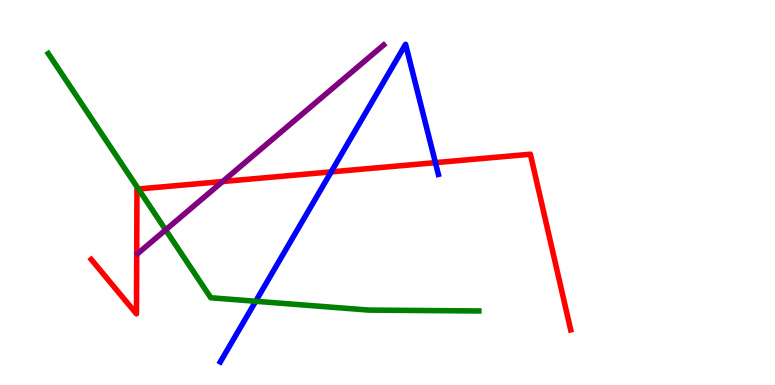[{'lines': ['blue', 'red'], 'intersections': [{'x': 4.27, 'y': 5.54}, {'x': 5.62, 'y': 5.78}]}, {'lines': ['green', 'red'], 'intersections': [{'x': 1.79, 'y': 5.09}]}, {'lines': ['purple', 'red'], 'intersections': [{'x': 2.87, 'y': 5.29}]}, {'lines': ['blue', 'green'], 'intersections': [{'x': 3.3, 'y': 2.17}]}, {'lines': ['blue', 'purple'], 'intersections': []}, {'lines': ['green', 'purple'], 'intersections': [{'x': 2.14, 'y': 4.03}]}]